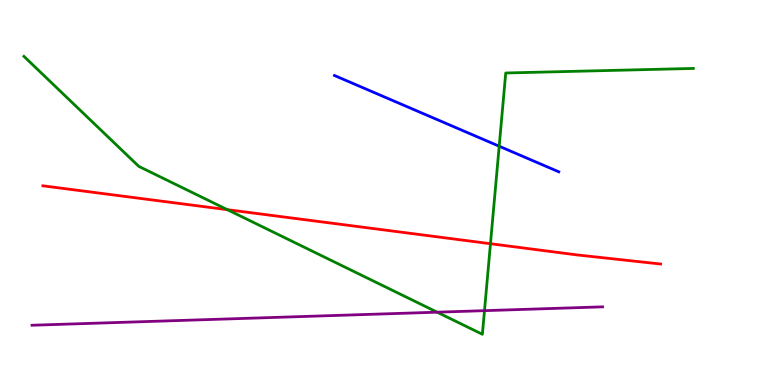[{'lines': ['blue', 'red'], 'intersections': []}, {'lines': ['green', 'red'], 'intersections': [{'x': 2.93, 'y': 4.55}, {'x': 6.33, 'y': 3.67}]}, {'lines': ['purple', 'red'], 'intersections': []}, {'lines': ['blue', 'green'], 'intersections': [{'x': 6.44, 'y': 6.2}]}, {'lines': ['blue', 'purple'], 'intersections': []}, {'lines': ['green', 'purple'], 'intersections': [{'x': 5.64, 'y': 1.89}, {'x': 6.25, 'y': 1.93}]}]